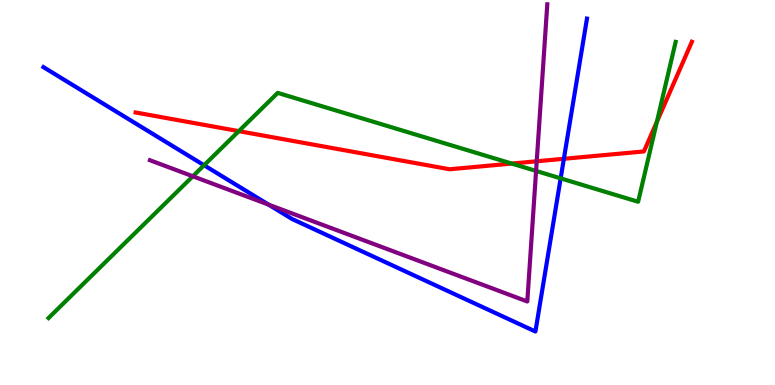[{'lines': ['blue', 'red'], 'intersections': [{'x': 7.28, 'y': 5.88}]}, {'lines': ['green', 'red'], 'intersections': [{'x': 3.08, 'y': 6.59}, {'x': 6.6, 'y': 5.75}, {'x': 8.48, 'y': 6.84}]}, {'lines': ['purple', 'red'], 'intersections': [{'x': 6.93, 'y': 5.81}]}, {'lines': ['blue', 'green'], 'intersections': [{'x': 2.63, 'y': 5.71}, {'x': 7.23, 'y': 5.37}]}, {'lines': ['blue', 'purple'], 'intersections': [{'x': 3.47, 'y': 4.68}]}, {'lines': ['green', 'purple'], 'intersections': [{'x': 2.49, 'y': 5.42}, {'x': 6.92, 'y': 5.56}]}]